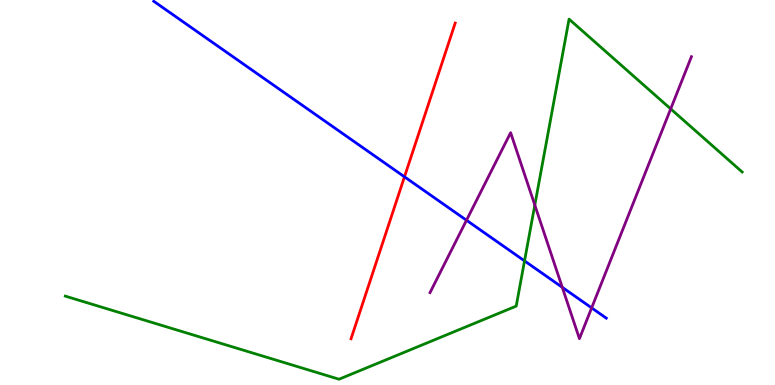[{'lines': ['blue', 'red'], 'intersections': [{'x': 5.22, 'y': 5.41}]}, {'lines': ['green', 'red'], 'intersections': []}, {'lines': ['purple', 'red'], 'intersections': []}, {'lines': ['blue', 'green'], 'intersections': [{'x': 6.77, 'y': 3.22}]}, {'lines': ['blue', 'purple'], 'intersections': [{'x': 6.02, 'y': 4.28}, {'x': 7.26, 'y': 2.54}, {'x': 7.63, 'y': 2.0}]}, {'lines': ['green', 'purple'], 'intersections': [{'x': 6.9, 'y': 4.67}, {'x': 8.65, 'y': 7.17}]}]